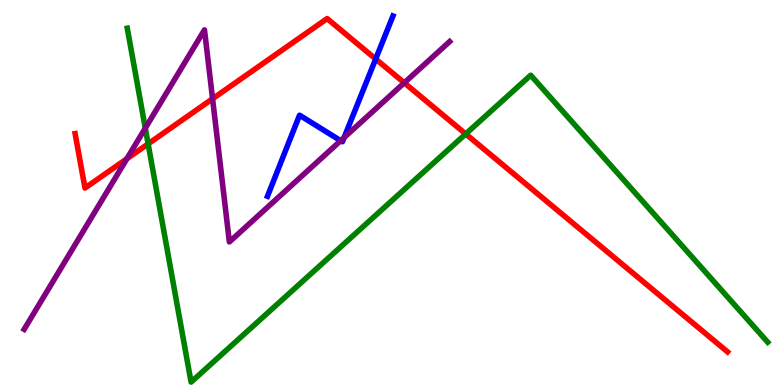[{'lines': ['blue', 'red'], 'intersections': [{'x': 4.85, 'y': 8.47}]}, {'lines': ['green', 'red'], 'intersections': [{'x': 1.91, 'y': 6.26}, {'x': 6.01, 'y': 6.52}]}, {'lines': ['purple', 'red'], 'intersections': [{'x': 1.64, 'y': 5.88}, {'x': 2.74, 'y': 7.43}, {'x': 5.22, 'y': 7.85}]}, {'lines': ['blue', 'green'], 'intersections': []}, {'lines': ['blue', 'purple'], 'intersections': [{'x': 4.4, 'y': 6.35}, {'x': 4.44, 'y': 6.43}]}, {'lines': ['green', 'purple'], 'intersections': [{'x': 1.87, 'y': 6.67}]}]